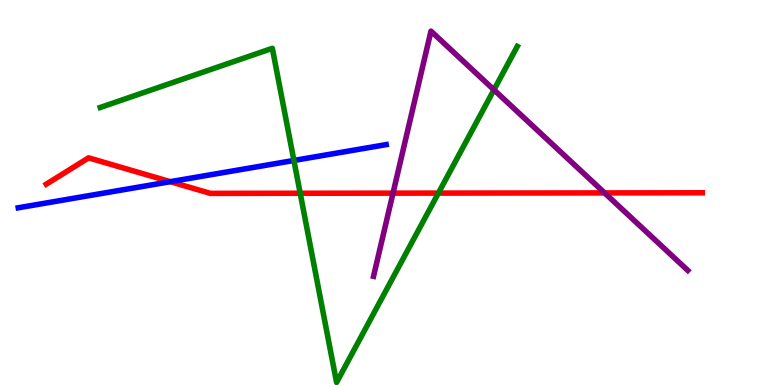[{'lines': ['blue', 'red'], 'intersections': [{'x': 2.2, 'y': 5.28}]}, {'lines': ['green', 'red'], 'intersections': [{'x': 3.87, 'y': 4.98}, {'x': 5.66, 'y': 4.98}]}, {'lines': ['purple', 'red'], 'intersections': [{'x': 5.07, 'y': 4.98}, {'x': 7.8, 'y': 4.99}]}, {'lines': ['blue', 'green'], 'intersections': [{'x': 3.79, 'y': 5.83}]}, {'lines': ['blue', 'purple'], 'intersections': []}, {'lines': ['green', 'purple'], 'intersections': [{'x': 6.37, 'y': 7.67}]}]